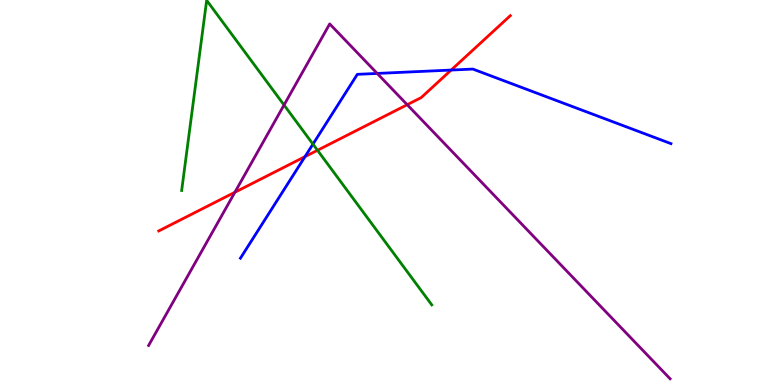[{'lines': ['blue', 'red'], 'intersections': [{'x': 3.94, 'y': 5.93}, {'x': 5.82, 'y': 8.18}]}, {'lines': ['green', 'red'], 'intersections': [{'x': 4.1, 'y': 6.1}]}, {'lines': ['purple', 'red'], 'intersections': [{'x': 3.03, 'y': 5.01}, {'x': 5.25, 'y': 7.28}]}, {'lines': ['blue', 'green'], 'intersections': [{'x': 4.04, 'y': 6.26}]}, {'lines': ['blue', 'purple'], 'intersections': [{'x': 4.87, 'y': 8.09}]}, {'lines': ['green', 'purple'], 'intersections': [{'x': 3.66, 'y': 7.27}]}]